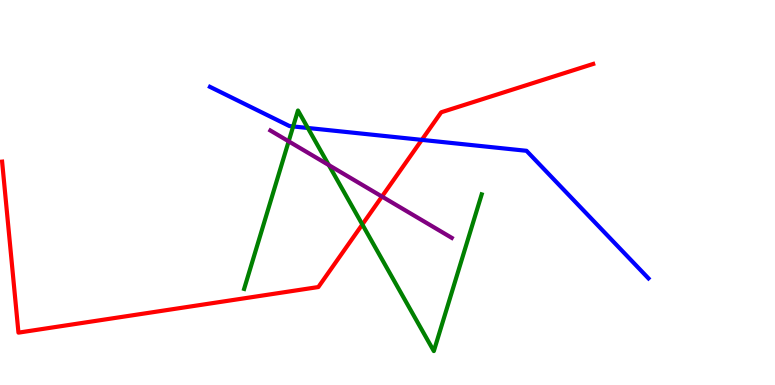[{'lines': ['blue', 'red'], 'intersections': [{'x': 5.44, 'y': 6.37}]}, {'lines': ['green', 'red'], 'intersections': [{'x': 4.68, 'y': 4.17}]}, {'lines': ['purple', 'red'], 'intersections': [{'x': 4.93, 'y': 4.89}]}, {'lines': ['blue', 'green'], 'intersections': [{'x': 3.78, 'y': 6.72}, {'x': 3.97, 'y': 6.68}]}, {'lines': ['blue', 'purple'], 'intersections': []}, {'lines': ['green', 'purple'], 'intersections': [{'x': 3.72, 'y': 6.33}, {'x': 4.24, 'y': 5.71}]}]